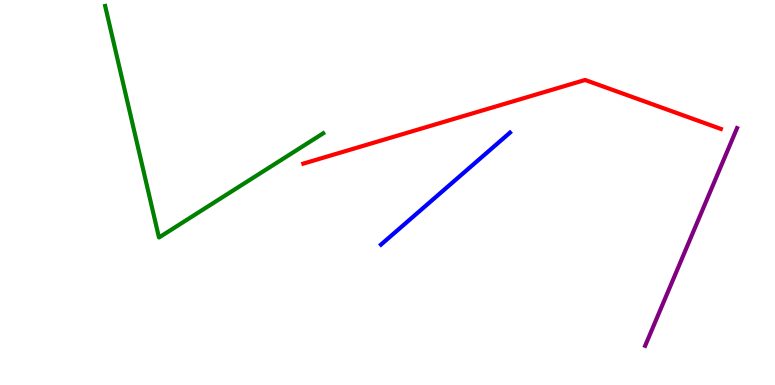[{'lines': ['blue', 'red'], 'intersections': []}, {'lines': ['green', 'red'], 'intersections': []}, {'lines': ['purple', 'red'], 'intersections': []}, {'lines': ['blue', 'green'], 'intersections': []}, {'lines': ['blue', 'purple'], 'intersections': []}, {'lines': ['green', 'purple'], 'intersections': []}]